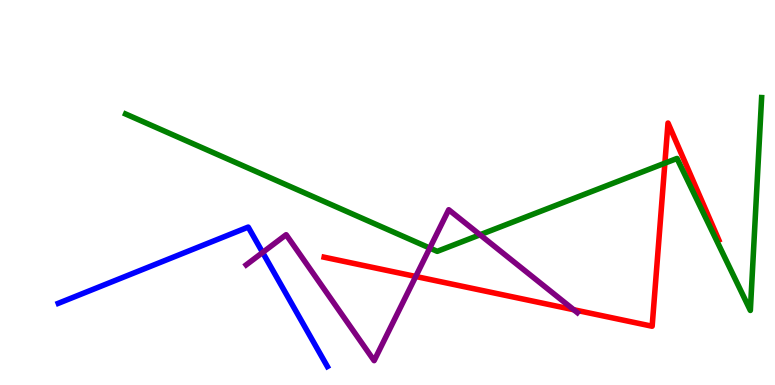[{'lines': ['blue', 'red'], 'intersections': []}, {'lines': ['green', 'red'], 'intersections': [{'x': 8.58, 'y': 5.76}]}, {'lines': ['purple', 'red'], 'intersections': [{'x': 5.36, 'y': 2.82}, {'x': 7.4, 'y': 1.96}]}, {'lines': ['blue', 'green'], 'intersections': []}, {'lines': ['blue', 'purple'], 'intersections': [{'x': 3.39, 'y': 3.44}]}, {'lines': ['green', 'purple'], 'intersections': [{'x': 5.55, 'y': 3.56}, {'x': 6.19, 'y': 3.9}]}]